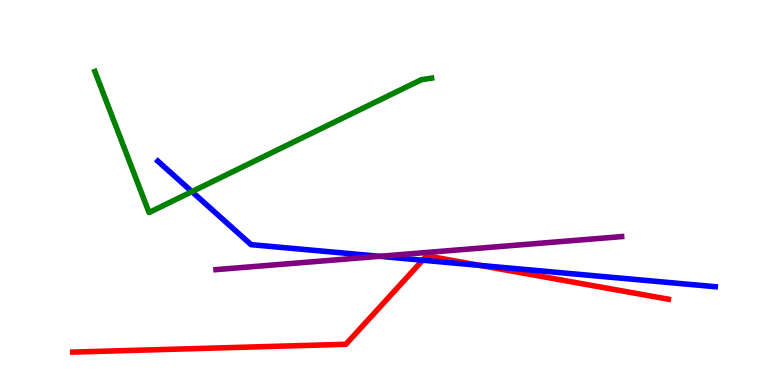[{'lines': ['blue', 'red'], 'intersections': [{'x': 5.45, 'y': 3.24}, {'x': 6.19, 'y': 3.11}]}, {'lines': ['green', 'red'], 'intersections': []}, {'lines': ['purple', 'red'], 'intersections': []}, {'lines': ['blue', 'green'], 'intersections': [{'x': 2.48, 'y': 5.02}]}, {'lines': ['blue', 'purple'], 'intersections': [{'x': 4.9, 'y': 3.34}]}, {'lines': ['green', 'purple'], 'intersections': []}]